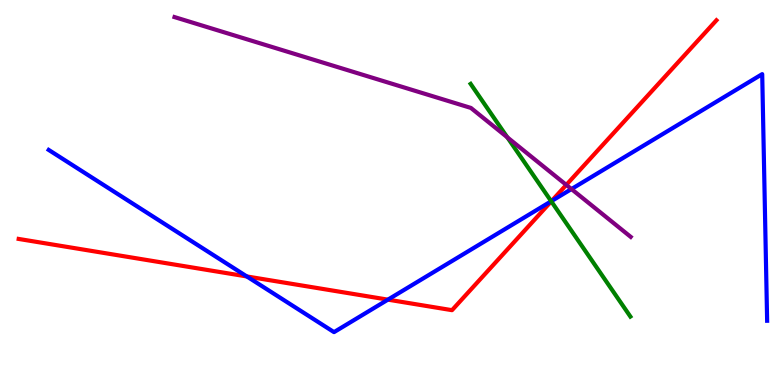[{'lines': ['blue', 'red'], 'intersections': [{'x': 3.18, 'y': 2.82}, {'x': 5.01, 'y': 2.22}, {'x': 7.12, 'y': 4.78}]}, {'lines': ['green', 'red'], 'intersections': [{'x': 7.11, 'y': 4.77}]}, {'lines': ['purple', 'red'], 'intersections': [{'x': 7.31, 'y': 5.2}]}, {'lines': ['blue', 'green'], 'intersections': [{'x': 7.11, 'y': 4.77}]}, {'lines': ['blue', 'purple'], 'intersections': [{'x': 7.37, 'y': 5.09}]}, {'lines': ['green', 'purple'], 'intersections': [{'x': 6.55, 'y': 6.43}]}]